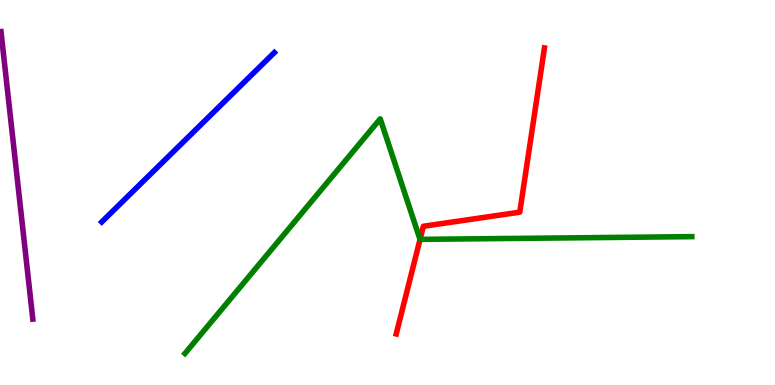[{'lines': ['blue', 'red'], 'intersections': []}, {'lines': ['green', 'red'], 'intersections': [{'x': 5.42, 'y': 3.78}]}, {'lines': ['purple', 'red'], 'intersections': []}, {'lines': ['blue', 'green'], 'intersections': []}, {'lines': ['blue', 'purple'], 'intersections': []}, {'lines': ['green', 'purple'], 'intersections': []}]